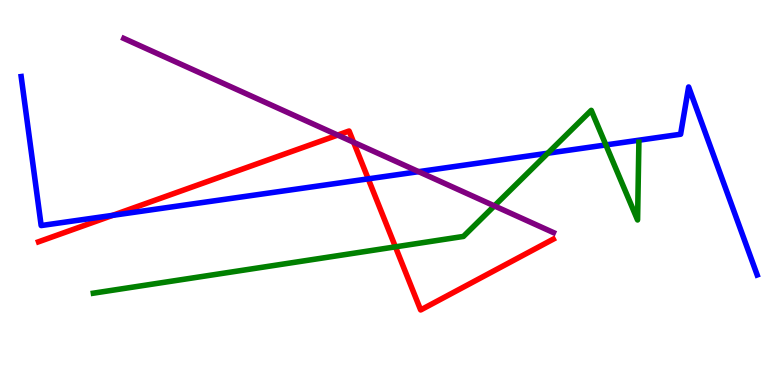[{'lines': ['blue', 'red'], 'intersections': [{'x': 1.45, 'y': 4.41}, {'x': 4.75, 'y': 5.35}]}, {'lines': ['green', 'red'], 'intersections': [{'x': 5.1, 'y': 3.59}]}, {'lines': ['purple', 'red'], 'intersections': [{'x': 4.36, 'y': 6.49}, {'x': 4.56, 'y': 6.3}]}, {'lines': ['blue', 'green'], 'intersections': [{'x': 7.07, 'y': 6.02}, {'x': 7.82, 'y': 6.24}]}, {'lines': ['blue', 'purple'], 'intersections': [{'x': 5.4, 'y': 5.54}]}, {'lines': ['green', 'purple'], 'intersections': [{'x': 6.38, 'y': 4.65}]}]